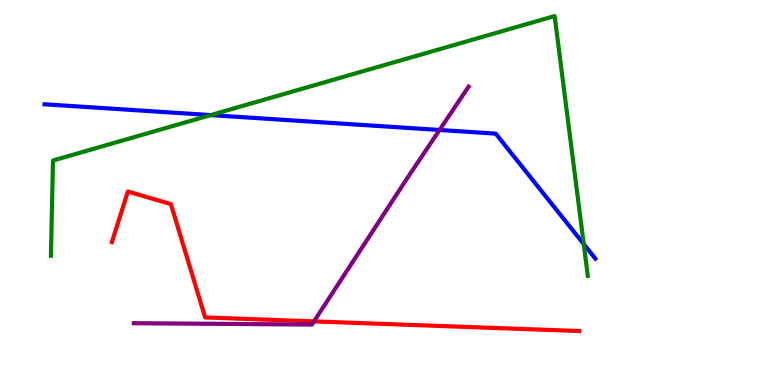[{'lines': ['blue', 'red'], 'intersections': []}, {'lines': ['green', 'red'], 'intersections': []}, {'lines': ['purple', 'red'], 'intersections': [{'x': 4.05, 'y': 1.65}]}, {'lines': ['blue', 'green'], 'intersections': [{'x': 2.72, 'y': 7.01}, {'x': 7.53, 'y': 3.66}]}, {'lines': ['blue', 'purple'], 'intersections': [{'x': 5.67, 'y': 6.62}]}, {'lines': ['green', 'purple'], 'intersections': []}]